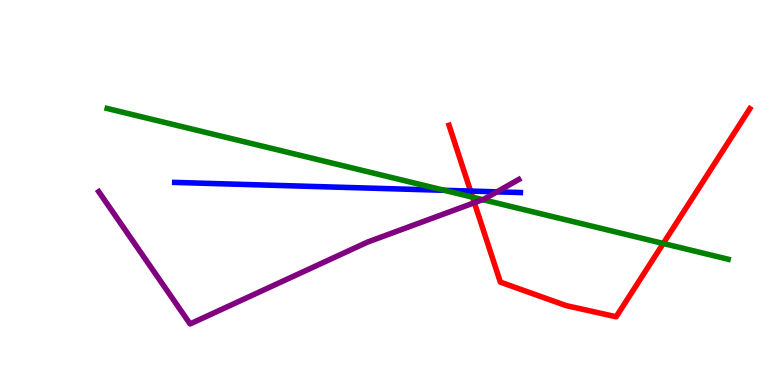[{'lines': ['blue', 'red'], 'intersections': [{'x': 6.07, 'y': 5.04}]}, {'lines': ['green', 'red'], 'intersections': [{'x': 6.1, 'y': 4.88}, {'x': 8.56, 'y': 3.68}]}, {'lines': ['purple', 'red'], 'intersections': [{'x': 6.12, 'y': 4.73}]}, {'lines': ['blue', 'green'], 'intersections': [{'x': 5.73, 'y': 5.06}]}, {'lines': ['blue', 'purple'], 'intersections': [{'x': 6.41, 'y': 5.02}]}, {'lines': ['green', 'purple'], 'intersections': [{'x': 6.23, 'y': 4.81}]}]